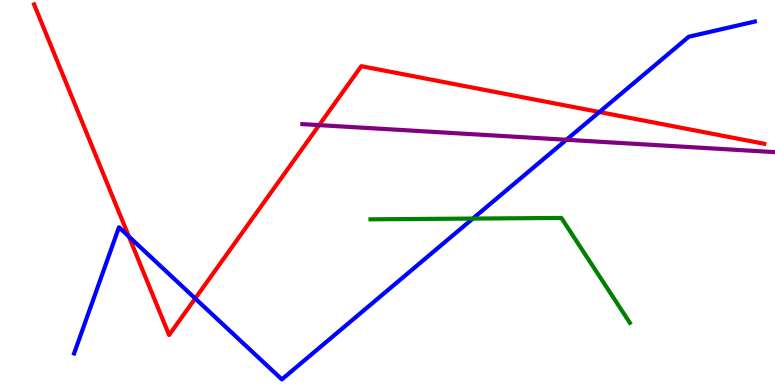[{'lines': ['blue', 'red'], 'intersections': [{'x': 1.66, 'y': 3.86}, {'x': 2.52, 'y': 2.25}, {'x': 7.73, 'y': 7.09}]}, {'lines': ['green', 'red'], 'intersections': []}, {'lines': ['purple', 'red'], 'intersections': [{'x': 4.12, 'y': 6.75}]}, {'lines': ['blue', 'green'], 'intersections': [{'x': 6.1, 'y': 4.32}]}, {'lines': ['blue', 'purple'], 'intersections': [{'x': 7.31, 'y': 6.37}]}, {'lines': ['green', 'purple'], 'intersections': []}]